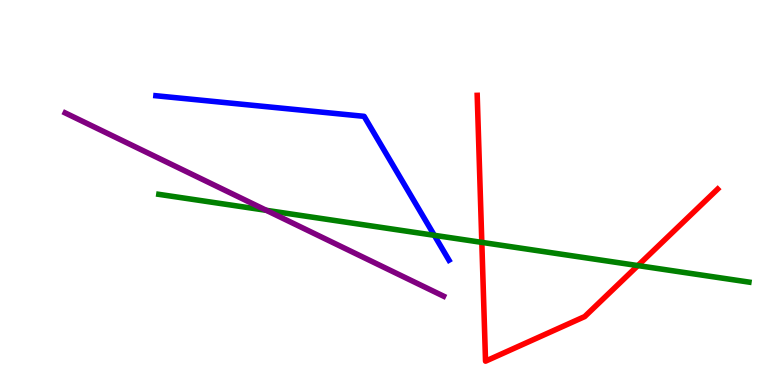[{'lines': ['blue', 'red'], 'intersections': []}, {'lines': ['green', 'red'], 'intersections': [{'x': 6.22, 'y': 3.7}, {'x': 8.23, 'y': 3.1}]}, {'lines': ['purple', 'red'], 'intersections': []}, {'lines': ['blue', 'green'], 'intersections': [{'x': 5.6, 'y': 3.89}]}, {'lines': ['blue', 'purple'], 'intersections': []}, {'lines': ['green', 'purple'], 'intersections': [{'x': 3.44, 'y': 4.54}]}]